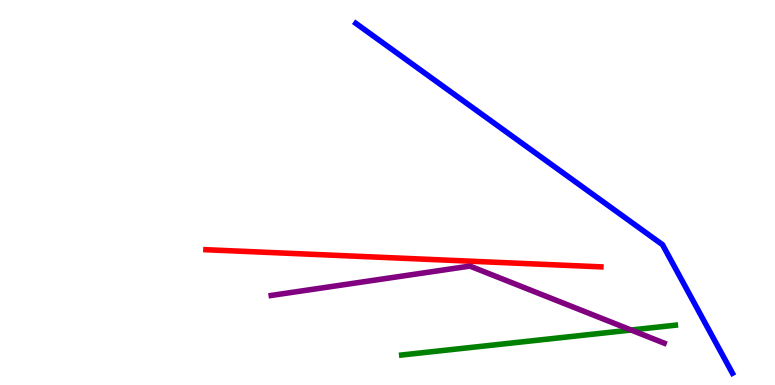[{'lines': ['blue', 'red'], 'intersections': []}, {'lines': ['green', 'red'], 'intersections': []}, {'lines': ['purple', 'red'], 'intersections': []}, {'lines': ['blue', 'green'], 'intersections': []}, {'lines': ['blue', 'purple'], 'intersections': []}, {'lines': ['green', 'purple'], 'intersections': [{'x': 8.14, 'y': 1.43}]}]